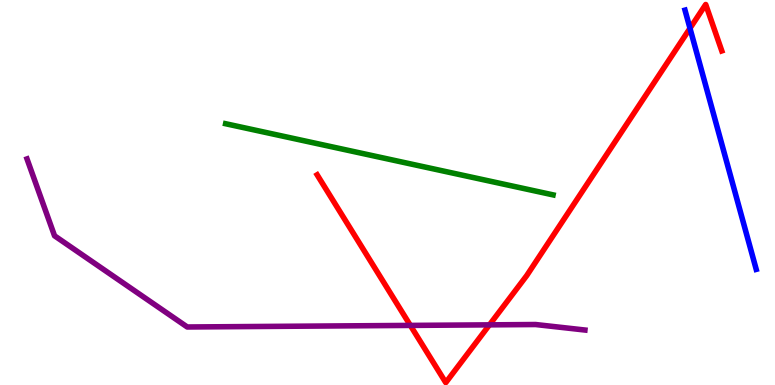[{'lines': ['blue', 'red'], 'intersections': [{'x': 8.9, 'y': 9.26}]}, {'lines': ['green', 'red'], 'intersections': []}, {'lines': ['purple', 'red'], 'intersections': [{'x': 5.29, 'y': 1.55}, {'x': 6.32, 'y': 1.56}]}, {'lines': ['blue', 'green'], 'intersections': []}, {'lines': ['blue', 'purple'], 'intersections': []}, {'lines': ['green', 'purple'], 'intersections': []}]